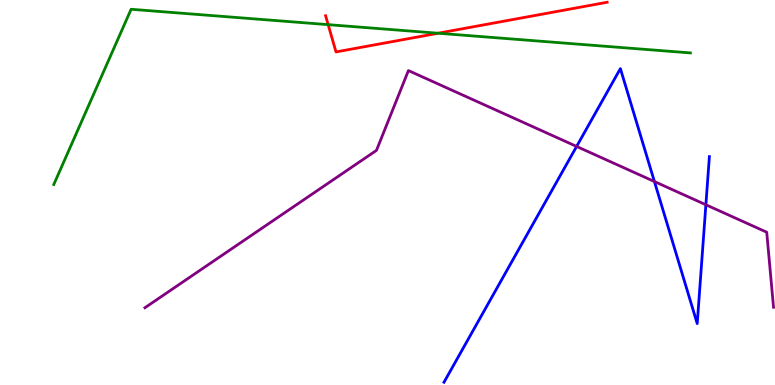[{'lines': ['blue', 'red'], 'intersections': []}, {'lines': ['green', 'red'], 'intersections': [{'x': 4.23, 'y': 9.36}, {'x': 5.65, 'y': 9.14}]}, {'lines': ['purple', 'red'], 'intersections': []}, {'lines': ['blue', 'green'], 'intersections': []}, {'lines': ['blue', 'purple'], 'intersections': [{'x': 7.44, 'y': 6.2}, {'x': 8.44, 'y': 5.28}, {'x': 9.11, 'y': 4.68}]}, {'lines': ['green', 'purple'], 'intersections': []}]